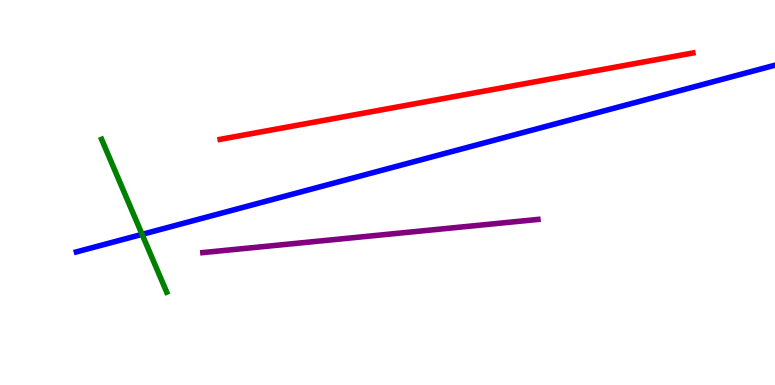[{'lines': ['blue', 'red'], 'intersections': []}, {'lines': ['green', 'red'], 'intersections': []}, {'lines': ['purple', 'red'], 'intersections': []}, {'lines': ['blue', 'green'], 'intersections': [{'x': 1.83, 'y': 3.91}]}, {'lines': ['blue', 'purple'], 'intersections': []}, {'lines': ['green', 'purple'], 'intersections': []}]